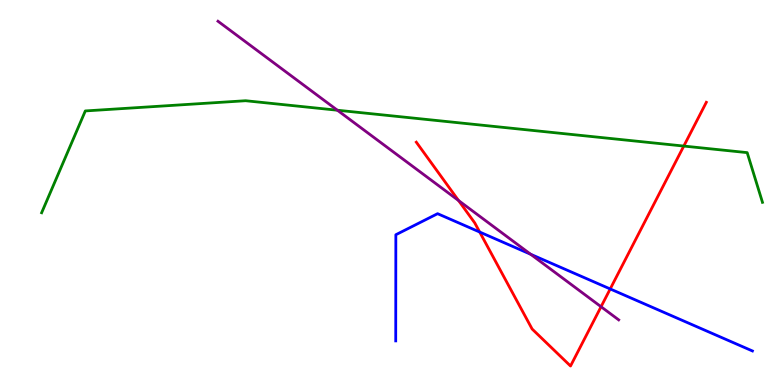[{'lines': ['blue', 'red'], 'intersections': [{'x': 6.19, 'y': 3.97}, {'x': 7.87, 'y': 2.49}]}, {'lines': ['green', 'red'], 'intersections': [{'x': 8.82, 'y': 6.21}]}, {'lines': ['purple', 'red'], 'intersections': [{'x': 5.92, 'y': 4.79}, {'x': 7.76, 'y': 2.03}]}, {'lines': ['blue', 'green'], 'intersections': []}, {'lines': ['blue', 'purple'], 'intersections': [{'x': 6.85, 'y': 3.4}]}, {'lines': ['green', 'purple'], 'intersections': [{'x': 4.35, 'y': 7.14}]}]